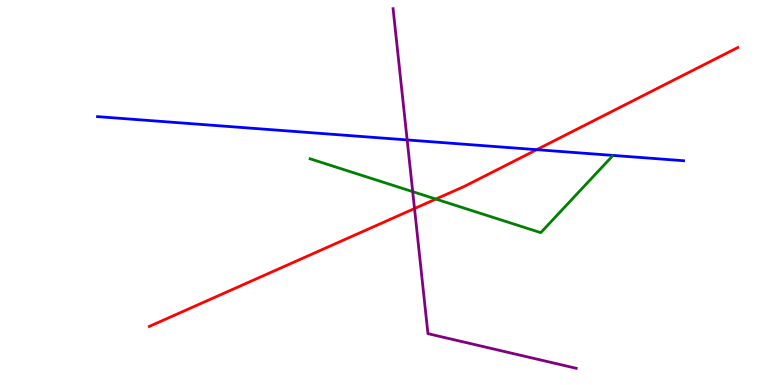[{'lines': ['blue', 'red'], 'intersections': [{'x': 6.92, 'y': 6.11}]}, {'lines': ['green', 'red'], 'intersections': [{'x': 5.62, 'y': 4.83}]}, {'lines': ['purple', 'red'], 'intersections': [{'x': 5.35, 'y': 4.58}]}, {'lines': ['blue', 'green'], 'intersections': []}, {'lines': ['blue', 'purple'], 'intersections': [{'x': 5.25, 'y': 6.37}]}, {'lines': ['green', 'purple'], 'intersections': [{'x': 5.33, 'y': 5.02}]}]